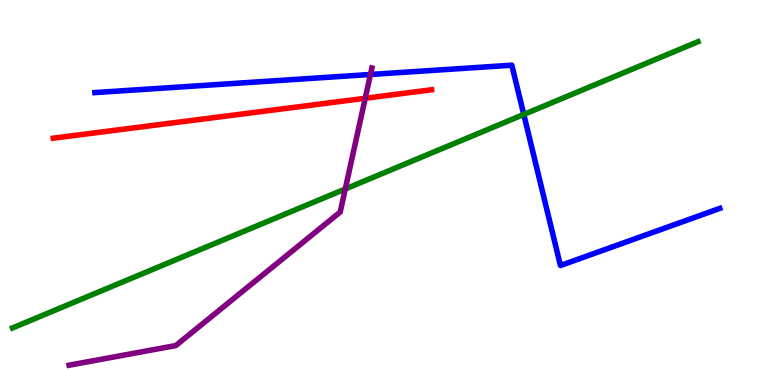[{'lines': ['blue', 'red'], 'intersections': []}, {'lines': ['green', 'red'], 'intersections': []}, {'lines': ['purple', 'red'], 'intersections': [{'x': 4.71, 'y': 7.45}]}, {'lines': ['blue', 'green'], 'intersections': [{'x': 6.76, 'y': 7.03}]}, {'lines': ['blue', 'purple'], 'intersections': [{'x': 4.78, 'y': 8.07}]}, {'lines': ['green', 'purple'], 'intersections': [{'x': 4.46, 'y': 5.09}]}]